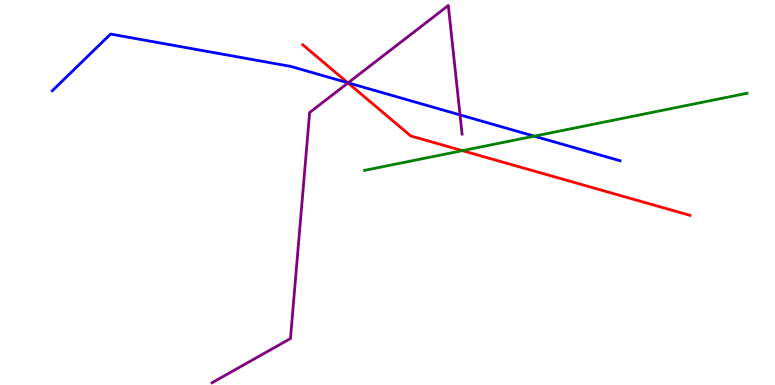[{'lines': ['blue', 'red'], 'intersections': [{'x': 4.49, 'y': 7.85}]}, {'lines': ['green', 'red'], 'intersections': [{'x': 5.97, 'y': 6.09}]}, {'lines': ['purple', 'red'], 'intersections': [{'x': 4.49, 'y': 7.85}]}, {'lines': ['blue', 'green'], 'intersections': [{'x': 6.89, 'y': 6.46}]}, {'lines': ['blue', 'purple'], 'intersections': [{'x': 4.49, 'y': 7.85}, {'x': 5.94, 'y': 7.02}]}, {'lines': ['green', 'purple'], 'intersections': []}]